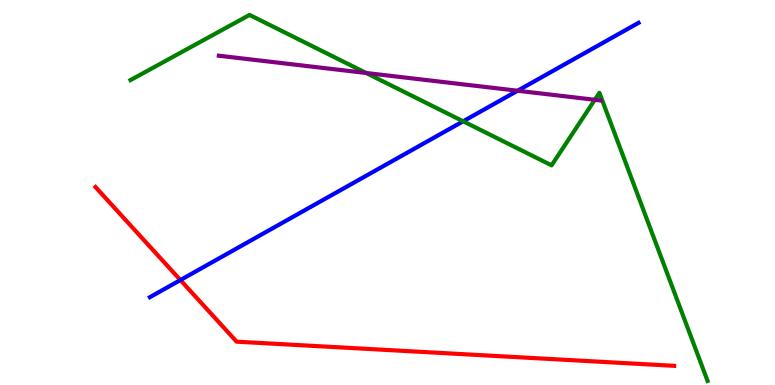[{'lines': ['blue', 'red'], 'intersections': [{'x': 2.33, 'y': 2.73}]}, {'lines': ['green', 'red'], 'intersections': []}, {'lines': ['purple', 'red'], 'intersections': []}, {'lines': ['blue', 'green'], 'intersections': [{'x': 5.98, 'y': 6.85}]}, {'lines': ['blue', 'purple'], 'intersections': [{'x': 6.68, 'y': 7.64}]}, {'lines': ['green', 'purple'], 'intersections': [{'x': 4.72, 'y': 8.1}, {'x': 7.67, 'y': 7.41}]}]